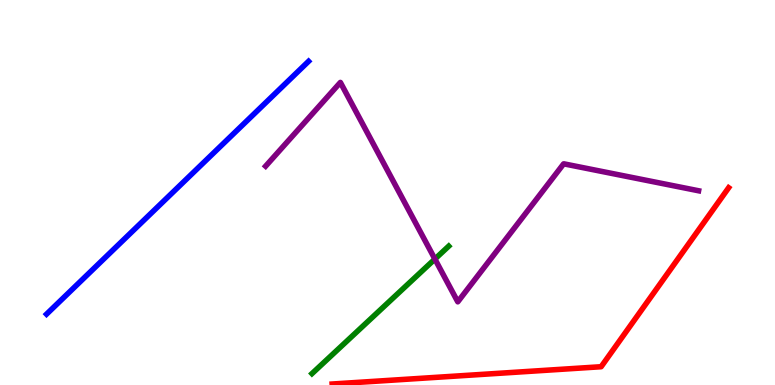[{'lines': ['blue', 'red'], 'intersections': []}, {'lines': ['green', 'red'], 'intersections': []}, {'lines': ['purple', 'red'], 'intersections': []}, {'lines': ['blue', 'green'], 'intersections': []}, {'lines': ['blue', 'purple'], 'intersections': []}, {'lines': ['green', 'purple'], 'intersections': [{'x': 5.61, 'y': 3.27}]}]